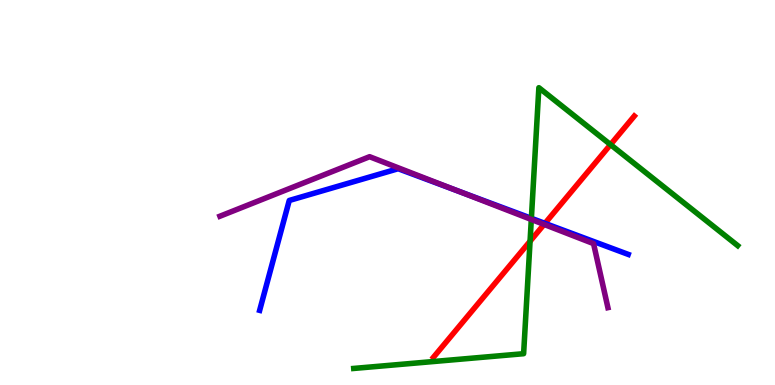[{'lines': ['blue', 'red'], 'intersections': [{'x': 7.03, 'y': 4.2}]}, {'lines': ['green', 'red'], 'intersections': [{'x': 6.84, 'y': 3.73}, {'x': 7.88, 'y': 6.24}]}, {'lines': ['purple', 'red'], 'intersections': [{'x': 7.02, 'y': 4.17}]}, {'lines': ['blue', 'green'], 'intersections': [{'x': 6.86, 'y': 4.33}]}, {'lines': ['blue', 'purple'], 'intersections': [{'x': 5.9, 'y': 5.05}]}, {'lines': ['green', 'purple'], 'intersections': [{'x': 6.86, 'y': 4.3}]}]